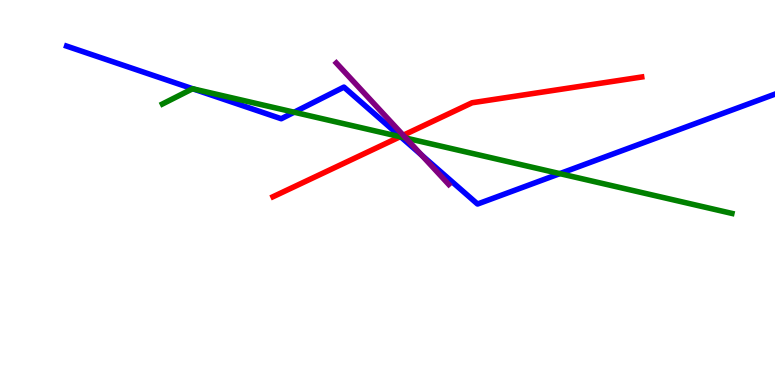[{'lines': ['blue', 'red'], 'intersections': [{'x': 5.17, 'y': 6.45}]}, {'lines': ['green', 'red'], 'intersections': [{'x': 5.16, 'y': 6.45}]}, {'lines': ['purple', 'red'], 'intersections': [{'x': 5.2, 'y': 6.49}]}, {'lines': ['blue', 'green'], 'intersections': [{'x': 2.49, 'y': 7.69}, {'x': 3.8, 'y': 7.09}, {'x': 5.17, 'y': 6.45}, {'x': 7.22, 'y': 5.49}]}, {'lines': ['blue', 'purple'], 'intersections': [{'x': 5.44, 'y': 5.97}]}, {'lines': ['green', 'purple'], 'intersections': [{'x': 5.24, 'y': 6.41}]}]